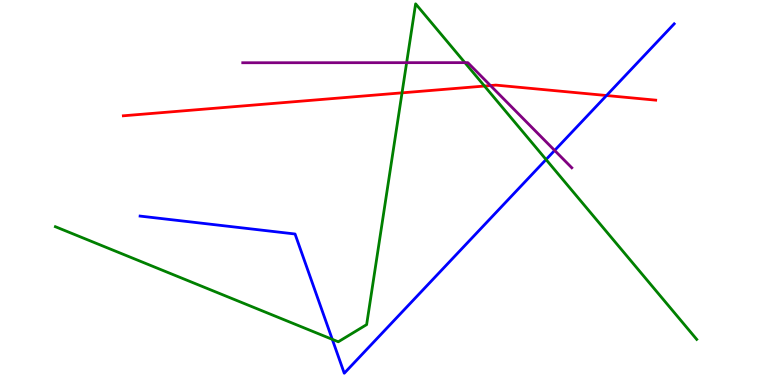[{'lines': ['blue', 'red'], 'intersections': [{'x': 7.83, 'y': 7.52}]}, {'lines': ['green', 'red'], 'intersections': [{'x': 5.19, 'y': 7.59}, {'x': 6.25, 'y': 7.76}]}, {'lines': ['purple', 'red'], 'intersections': [{'x': 6.33, 'y': 7.78}]}, {'lines': ['blue', 'green'], 'intersections': [{'x': 4.29, 'y': 1.19}, {'x': 7.05, 'y': 5.86}]}, {'lines': ['blue', 'purple'], 'intersections': [{'x': 7.16, 'y': 6.09}]}, {'lines': ['green', 'purple'], 'intersections': [{'x': 5.25, 'y': 8.37}, {'x': 6.0, 'y': 8.37}]}]